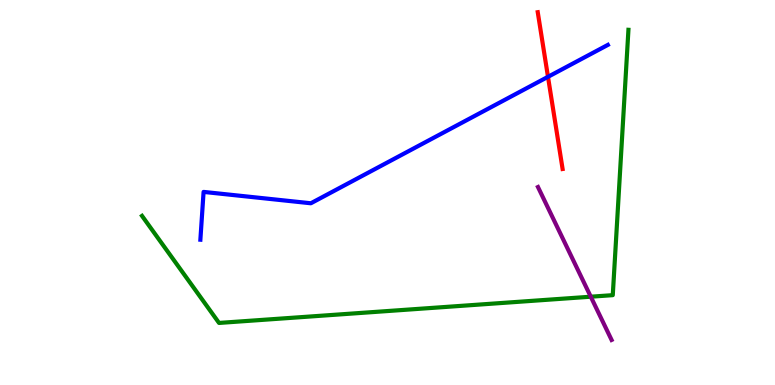[{'lines': ['blue', 'red'], 'intersections': [{'x': 7.07, 'y': 8.0}]}, {'lines': ['green', 'red'], 'intersections': []}, {'lines': ['purple', 'red'], 'intersections': []}, {'lines': ['blue', 'green'], 'intersections': []}, {'lines': ['blue', 'purple'], 'intersections': []}, {'lines': ['green', 'purple'], 'intersections': [{'x': 7.62, 'y': 2.29}]}]